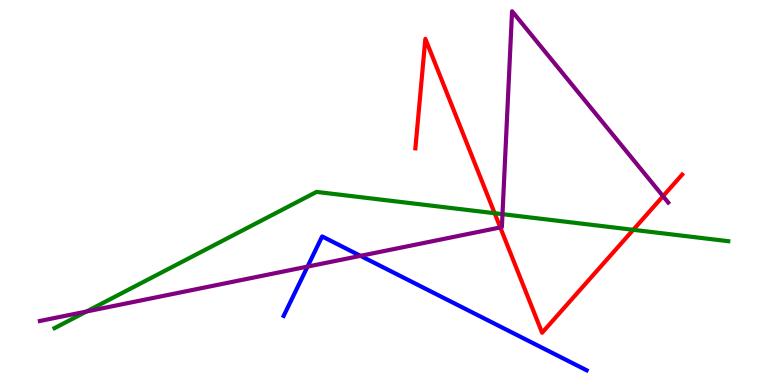[{'lines': ['blue', 'red'], 'intersections': []}, {'lines': ['green', 'red'], 'intersections': [{'x': 6.38, 'y': 4.46}, {'x': 8.17, 'y': 4.03}]}, {'lines': ['purple', 'red'], 'intersections': [{'x': 6.46, 'y': 4.09}, {'x': 8.56, 'y': 4.9}]}, {'lines': ['blue', 'green'], 'intersections': []}, {'lines': ['blue', 'purple'], 'intersections': [{'x': 3.97, 'y': 3.08}, {'x': 4.65, 'y': 3.35}]}, {'lines': ['green', 'purple'], 'intersections': [{'x': 1.12, 'y': 1.91}, {'x': 6.48, 'y': 4.44}]}]